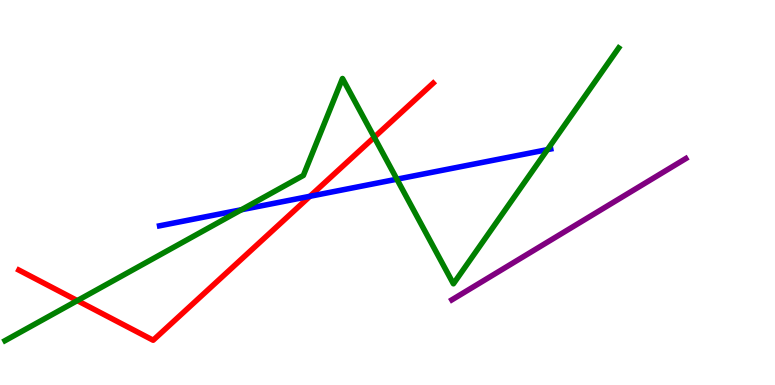[{'lines': ['blue', 'red'], 'intersections': [{'x': 4.0, 'y': 4.9}]}, {'lines': ['green', 'red'], 'intersections': [{'x': 0.998, 'y': 2.19}, {'x': 4.83, 'y': 6.43}]}, {'lines': ['purple', 'red'], 'intersections': []}, {'lines': ['blue', 'green'], 'intersections': [{'x': 3.11, 'y': 4.55}, {'x': 5.12, 'y': 5.35}, {'x': 7.06, 'y': 6.11}]}, {'lines': ['blue', 'purple'], 'intersections': []}, {'lines': ['green', 'purple'], 'intersections': []}]